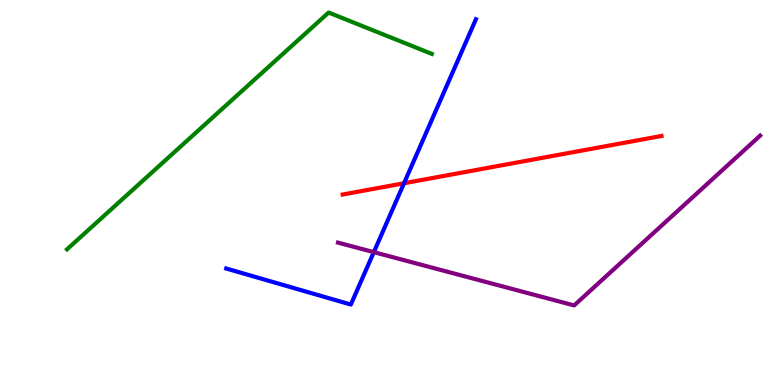[{'lines': ['blue', 'red'], 'intersections': [{'x': 5.21, 'y': 5.24}]}, {'lines': ['green', 'red'], 'intersections': []}, {'lines': ['purple', 'red'], 'intersections': []}, {'lines': ['blue', 'green'], 'intersections': []}, {'lines': ['blue', 'purple'], 'intersections': [{'x': 4.82, 'y': 3.45}]}, {'lines': ['green', 'purple'], 'intersections': []}]